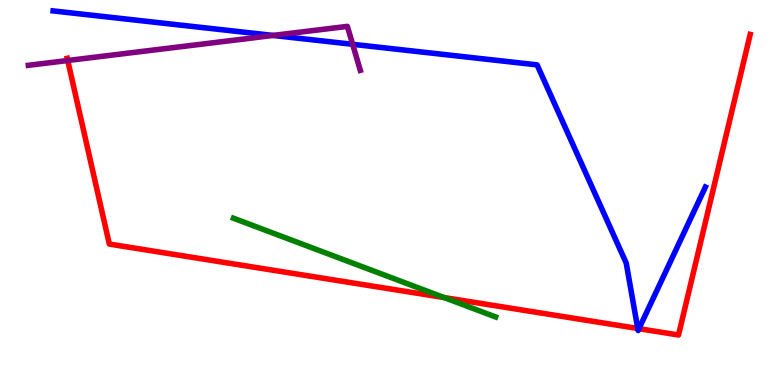[{'lines': ['blue', 'red'], 'intersections': [{'x': 8.23, 'y': 1.47}, {'x': 8.24, 'y': 1.46}]}, {'lines': ['green', 'red'], 'intersections': [{'x': 5.73, 'y': 2.27}]}, {'lines': ['purple', 'red'], 'intersections': [{'x': 0.874, 'y': 8.43}]}, {'lines': ['blue', 'green'], 'intersections': []}, {'lines': ['blue', 'purple'], 'intersections': [{'x': 3.52, 'y': 9.08}, {'x': 4.55, 'y': 8.85}]}, {'lines': ['green', 'purple'], 'intersections': []}]